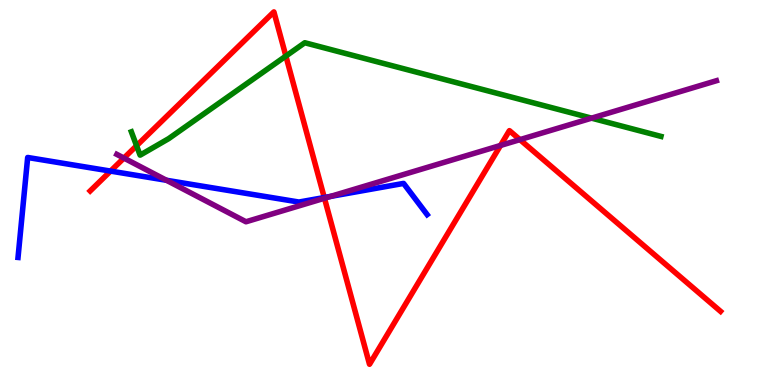[{'lines': ['blue', 'red'], 'intersections': [{'x': 1.43, 'y': 5.56}, {'x': 4.18, 'y': 4.87}]}, {'lines': ['green', 'red'], 'intersections': [{'x': 1.76, 'y': 6.21}, {'x': 3.69, 'y': 8.54}]}, {'lines': ['purple', 'red'], 'intersections': [{'x': 1.6, 'y': 5.89}, {'x': 4.19, 'y': 4.85}, {'x': 6.46, 'y': 6.22}, {'x': 6.71, 'y': 6.37}]}, {'lines': ['blue', 'green'], 'intersections': []}, {'lines': ['blue', 'purple'], 'intersections': [{'x': 2.15, 'y': 5.32}, {'x': 4.26, 'y': 4.9}]}, {'lines': ['green', 'purple'], 'intersections': [{'x': 7.63, 'y': 6.93}]}]